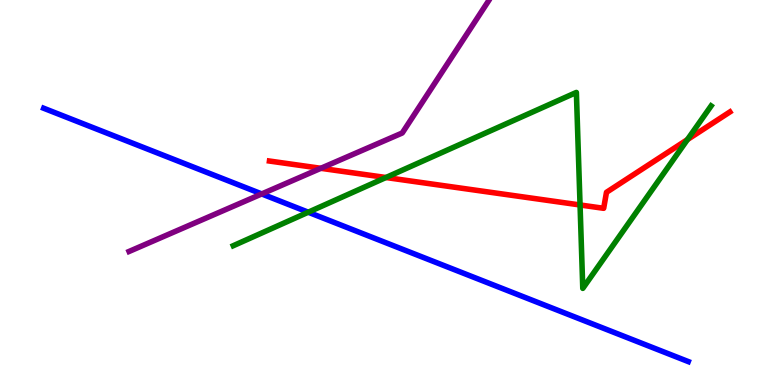[{'lines': ['blue', 'red'], 'intersections': []}, {'lines': ['green', 'red'], 'intersections': [{'x': 4.98, 'y': 5.39}, {'x': 7.48, 'y': 4.68}, {'x': 8.87, 'y': 6.37}]}, {'lines': ['purple', 'red'], 'intersections': [{'x': 4.14, 'y': 5.63}]}, {'lines': ['blue', 'green'], 'intersections': [{'x': 3.98, 'y': 4.49}]}, {'lines': ['blue', 'purple'], 'intersections': [{'x': 3.38, 'y': 4.96}]}, {'lines': ['green', 'purple'], 'intersections': []}]